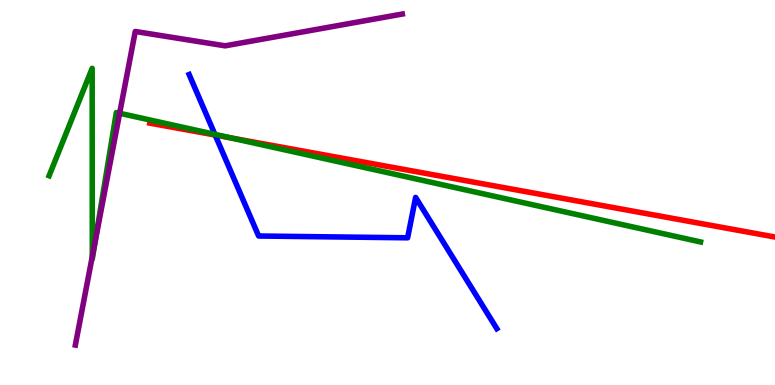[{'lines': ['blue', 'red'], 'intersections': [{'x': 2.78, 'y': 6.49}]}, {'lines': ['green', 'red'], 'intersections': [{'x': 2.98, 'y': 6.42}]}, {'lines': ['purple', 'red'], 'intersections': []}, {'lines': ['blue', 'green'], 'intersections': [{'x': 2.77, 'y': 6.51}]}, {'lines': ['blue', 'purple'], 'intersections': []}, {'lines': ['green', 'purple'], 'intersections': [{'x': 1.19, 'y': 3.34}, {'x': 1.23, 'y': 3.74}, {'x': 1.54, 'y': 7.06}]}]